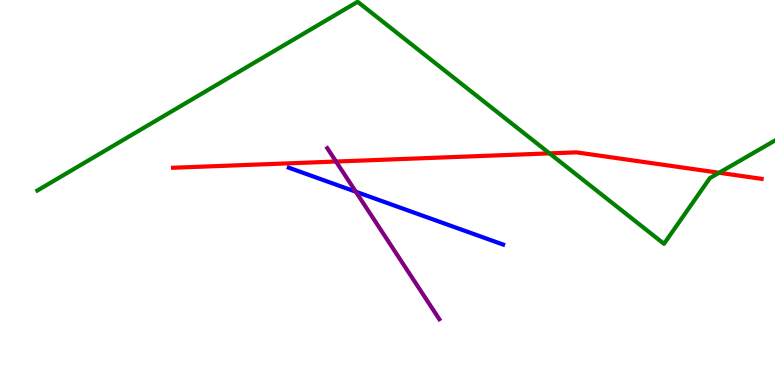[{'lines': ['blue', 'red'], 'intersections': []}, {'lines': ['green', 'red'], 'intersections': [{'x': 7.09, 'y': 6.02}, {'x': 9.28, 'y': 5.51}]}, {'lines': ['purple', 'red'], 'intersections': [{'x': 4.34, 'y': 5.8}]}, {'lines': ['blue', 'green'], 'intersections': []}, {'lines': ['blue', 'purple'], 'intersections': [{'x': 4.59, 'y': 5.02}]}, {'lines': ['green', 'purple'], 'intersections': []}]